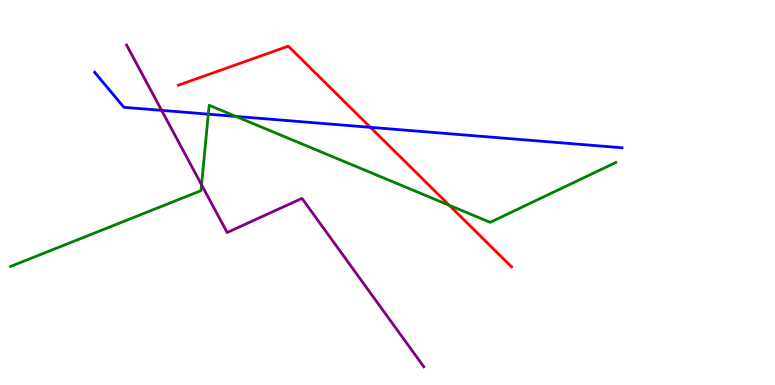[{'lines': ['blue', 'red'], 'intersections': [{'x': 4.78, 'y': 6.69}]}, {'lines': ['green', 'red'], 'intersections': [{'x': 5.8, 'y': 4.67}]}, {'lines': ['purple', 'red'], 'intersections': []}, {'lines': ['blue', 'green'], 'intersections': [{'x': 2.69, 'y': 7.03}, {'x': 3.04, 'y': 6.98}]}, {'lines': ['blue', 'purple'], 'intersections': [{'x': 2.09, 'y': 7.13}]}, {'lines': ['green', 'purple'], 'intersections': [{'x': 2.6, 'y': 5.2}]}]